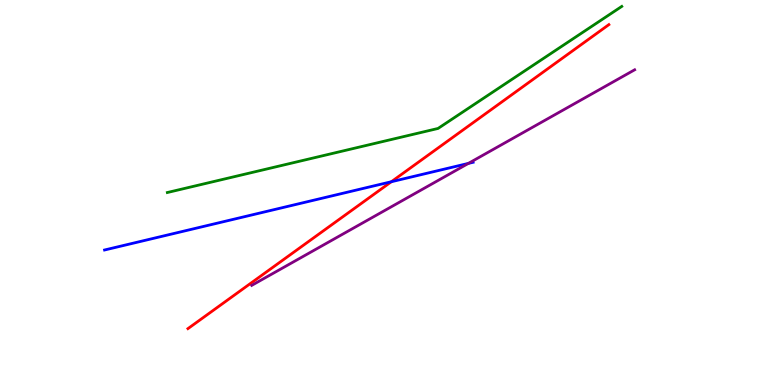[{'lines': ['blue', 'red'], 'intersections': [{'x': 5.05, 'y': 5.28}]}, {'lines': ['green', 'red'], 'intersections': []}, {'lines': ['purple', 'red'], 'intersections': []}, {'lines': ['blue', 'green'], 'intersections': []}, {'lines': ['blue', 'purple'], 'intersections': [{'x': 6.04, 'y': 5.76}]}, {'lines': ['green', 'purple'], 'intersections': []}]